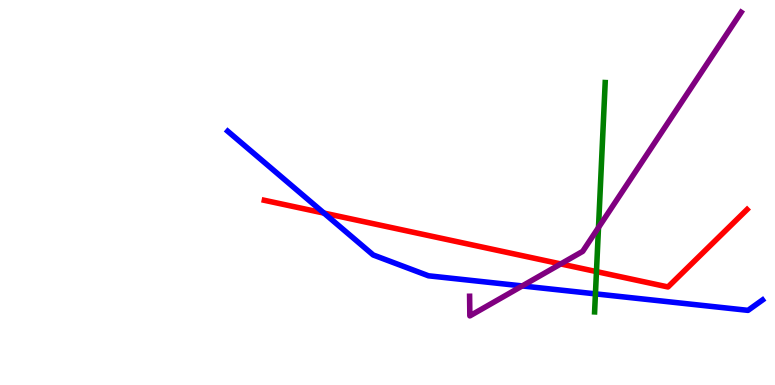[{'lines': ['blue', 'red'], 'intersections': [{'x': 4.18, 'y': 4.47}]}, {'lines': ['green', 'red'], 'intersections': [{'x': 7.7, 'y': 2.95}]}, {'lines': ['purple', 'red'], 'intersections': [{'x': 7.24, 'y': 3.14}]}, {'lines': ['blue', 'green'], 'intersections': [{'x': 7.68, 'y': 2.37}]}, {'lines': ['blue', 'purple'], 'intersections': [{'x': 6.74, 'y': 2.57}]}, {'lines': ['green', 'purple'], 'intersections': [{'x': 7.72, 'y': 4.09}]}]